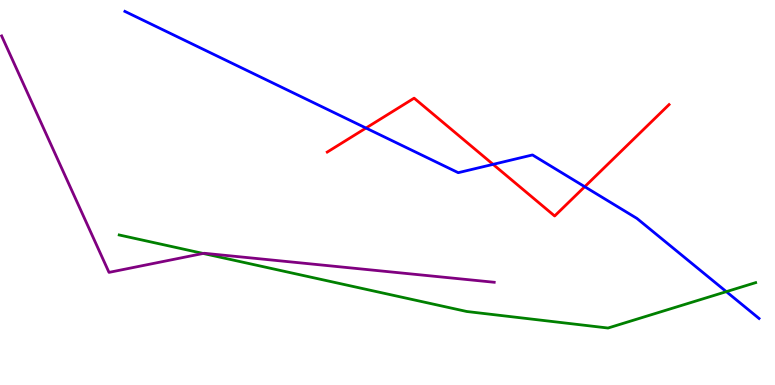[{'lines': ['blue', 'red'], 'intersections': [{'x': 4.72, 'y': 6.67}, {'x': 6.36, 'y': 5.73}, {'x': 7.54, 'y': 5.15}]}, {'lines': ['green', 'red'], 'intersections': []}, {'lines': ['purple', 'red'], 'intersections': []}, {'lines': ['blue', 'green'], 'intersections': [{'x': 9.37, 'y': 2.42}]}, {'lines': ['blue', 'purple'], 'intersections': []}, {'lines': ['green', 'purple'], 'intersections': [{'x': 2.62, 'y': 3.42}]}]